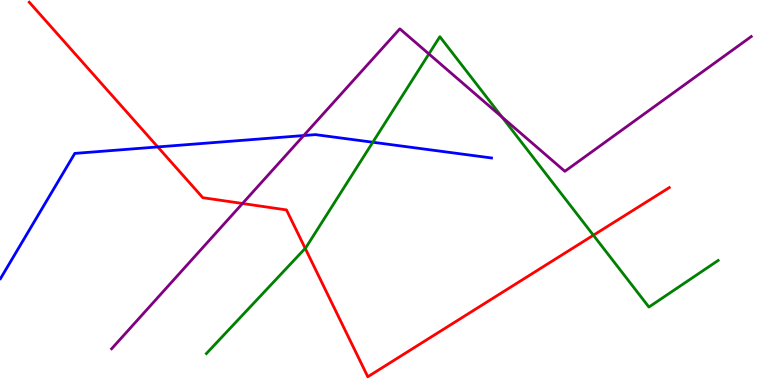[{'lines': ['blue', 'red'], 'intersections': [{'x': 2.04, 'y': 6.18}]}, {'lines': ['green', 'red'], 'intersections': [{'x': 3.94, 'y': 3.55}, {'x': 7.66, 'y': 3.89}]}, {'lines': ['purple', 'red'], 'intersections': [{'x': 3.13, 'y': 4.71}]}, {'lines': ['blue', 'green'], 'intersections': [{'x': 4.81, 'y': 6.31}]}, {'lines': ['blue', 'purple'], 'intersections': [{'x': 3.92, 'y': 6.48}]}, {'lines': ['green', 'purple'], 'intersections': [{'x': 5.53, 'y': 8.6}, {'x': 6.48, 'y': 6.96}]}]